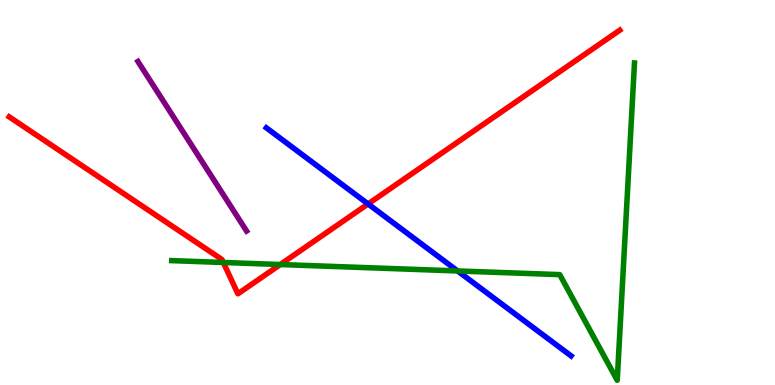[{'lines': ['blue', 'red'], 'intersections': [{'x': 4.75, 'y': 4.7}]}, {'lines': ['green', 'red'], 'intersections': [{'x': 2.88, 'y': 3.18}, {'x': 3.62, 'y': 3.13}]}, {'lines': ['purple', 'red'], 'intersections': []}, {'lines': ['blue', 'green'], 'intersections': [{'x': 5.9, 'y': 2.96}]}, {'lines': ['blue', 'purple'], 'intersections': []}, {'lines': ['green', 'purple'], 'intersections': []}]